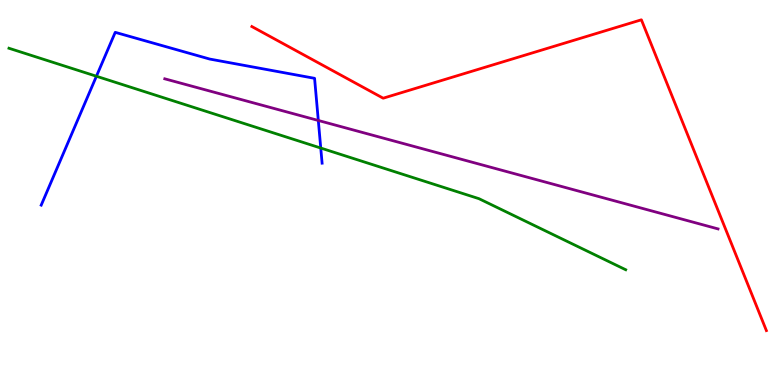[{'lines': ['blue', 'red'], 'intersections': []}, {'lines': ['green', 'red'], 'intersections': []}, {'lines': ['purple', 'red'], 'intersections': []}, {'lines': ['blue', 'green'], 'intersections': [{'x': 1.24, 'y': 8.02}, {'x': 4.14, 'y': 6.15}]}, {'lines': ['blue', 'purple'], 'intersections': [{'x': 4.11, 'y': 6.87}]}, {'lines': ['green', 'purple'], 'intersections': []}]